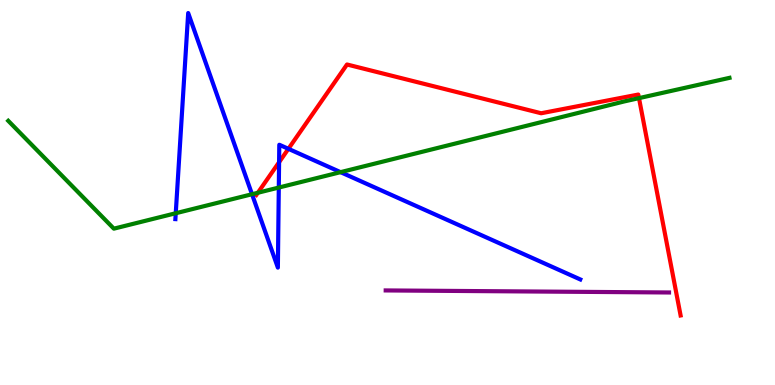[{'lines': ['blue', 'red'], 'intersections': [{'x': 3.6, 'y': 5.79}, {'x': 3.72, 'y': 6.13}]}, {'lines': ['green', 'red'], 'intersections': [{'x': 3.33, 'y': 4.99}, {'x': 8.25, 'y': 7.45}]}, {'lines': ['purple', 'red'], 'intersections': []}, {'lines': ['blue', 'green'], 'intersections': [{'x': 2.27, 'y': 4.46}, {'x': 3.25, 'y': 4.96}, {'x': 3.6, 'y': 5.13}, {'x': 4.39, 'y': 5.53}]}, {'lines': ['blue', 'purple'], 'intersections': []}, {'lines': ['green', 'purple'], 'intersections': []}]